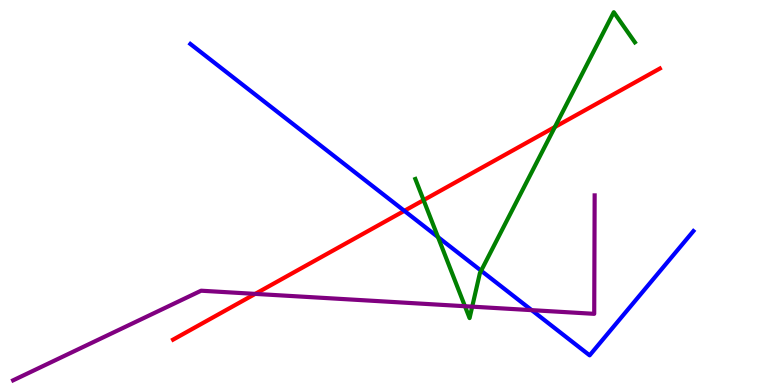[{'lines': ['blue', 'red'], 'intersections': [{'x': 5.22, 'y': 4.52}]}, {'lines': ['green', 'red'], 'intersections': [{'x': 5.47, 'y': 4.8}, {'x': 7.16, 'y': 6.7}]}, {'lines': ['purple', 'red'], 'intersections': [{'x': 3.29, 'y': 2.37}]}, {'lines': ['blue', 'green'], 'intersections': [{'x': 5.65, 'y': 3.84}, {'x': 6.21, 'y': 2.97}]}, {'lines': ['blue', 'purple'], 'intersections': [{'x': 6.86, 'y': 1.94}]}, {'lines': ['green', 'purple'], 'intersections': [{'x': 6.0, 'y': 2.05}, {'x': 6.09, 'y': 2.03}]}]